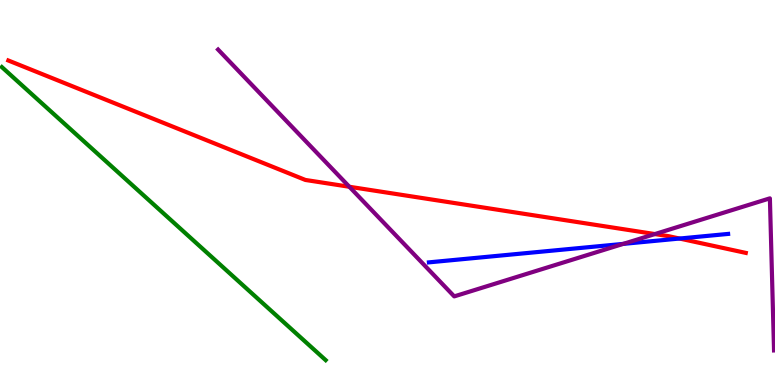[{'lines': ['blue', 'red'], 'intersections': [{'x': 8.77, 'y': 3.8}]}, {'lines': ['green', 'red'], 'intersections': []}, {'lines': ['purple', 'red'], 'intersections': [{'x': 4.51, 'y': 5.15}, {'x': 8.45, 'y': 3.92}]}, {'lines': ['blue', 'green'], 'intersections': []}, {'lines': ['blue', 'purple'], 'intersections': [{'x': 8.04, 'y': 3.67}]}, {'lines': ['green', 'purple'], 'intersections': []}]